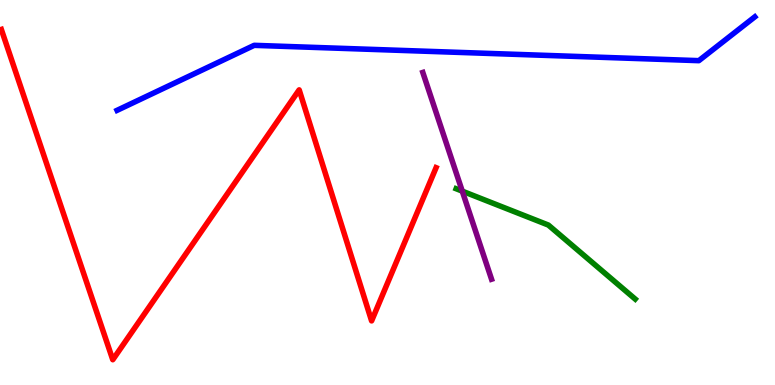[{'lines': ['blue', 'red'], 'intersections': []}, {'lines': ['green', 'red'], 'intersections': []}, {'lines': ['purple', 'red'], 'intersections': []}, {'lines': ['blue', 'green'], 'intersections': []}, {'lines': ['blue', 'purple'], 'intersections': []}, {'lines': ['green', 'purple'], 'intersections': [{'x': 5.96, 'y': 5.03}]}]